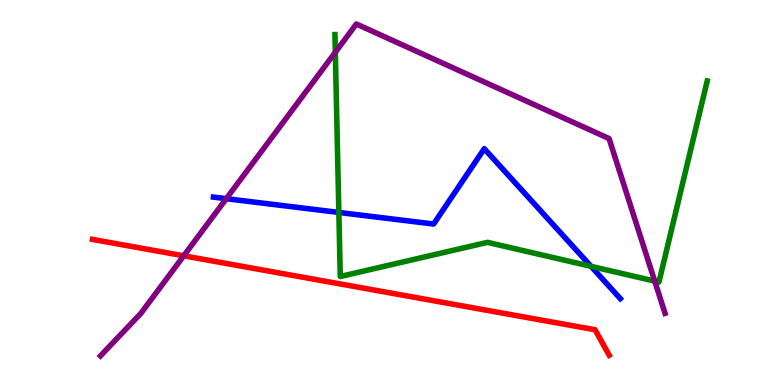[{'lines': ['blue', 'red'], 'intersections': []}, {'lines': ['green', 'red'], 'intersections': []}, {'lines': ['purple', 'red'], 'intersections': [{'x': 2.37, 'y': 3.36}]}, {'lines': ['blue', 'green'], 'intersections': [{'x': 4.37, 'y': 4.48}, {'x': 7.63, 'y': 3.08}]}, {'lines': ['blue', 'purple'], 'intersections': [{'x': 2.92, 'y': 4.84}]}, {'lines': ['green', 'purple'], 'intersections': [{'x': 4.33, 'y': 8.64}, {'x': 8.45, 'y': 2.7}]}]